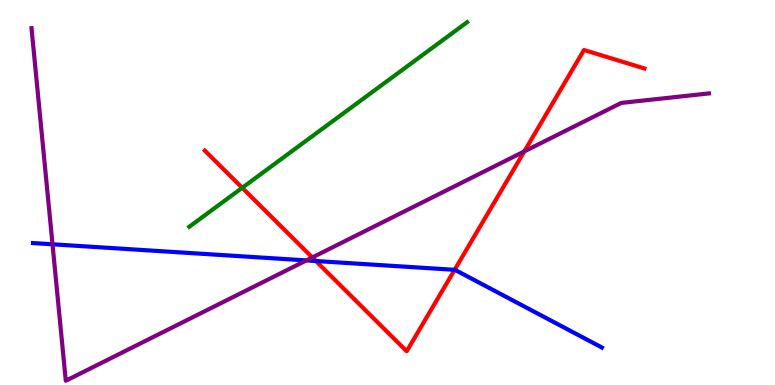[{'lines': ['blue', 'red'], 'intersections': [{'x': 4.08, 'y': 3.22}, {'x': 5.87, 'y': 2.99}]}, {'lines': ['green', 'red'], 'intersections': [{'x': 3.13, 'y': 5.12}]}, {'lines': ['purple', 'red'], 'intersections': [{'x': 4.03, 'y': 3.31}, {'x': 6.77, 'y': 6.07}]}, {'lines': ['blue', 'green'], 'intersections': []}, {'lines': ['blue', 'purple'], 'intersections': [{'x': 0.678, 'y': 3.65}, {'x': 3.95, 'y': 3.24}]}, {'lines': ['green', 'purple'], 'intersections': []}]